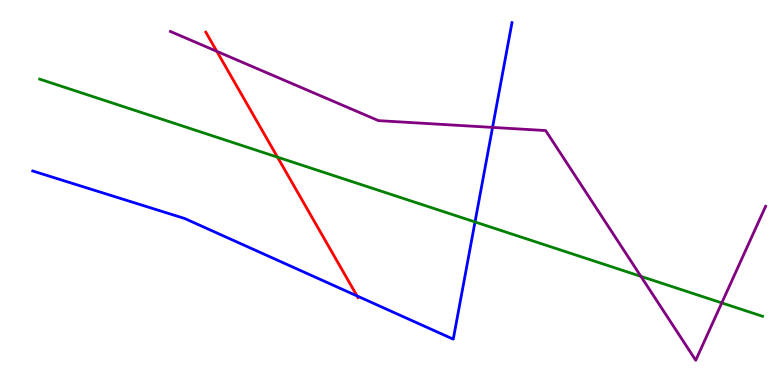[{'lines': ['blue', 'red'], 'intersections': [{'x': 4.61, 'y': 2.31}]}, {'lines': ['green', 'red'], 'intersections': [{'x': 3.58, 'y': 5.92}]}, {'lines': ['purple', 'red'], 'intersections': [{'x': 2.8, 'y': 8.67}]}, {'lines': ['blue', 'green'], 'intersections': [{'x': 6.13, 'y': 4.24}]}, {'lines': ['blue', 'purple'], 'intersections': [{'x': 6.36, 'y': 6.69}]}, {'lines': ['green', 'purple'], 'intersections': [{'x': 8.27, 'y': 2.82}, {'x': 9.31, 'y': 2.13}]}]